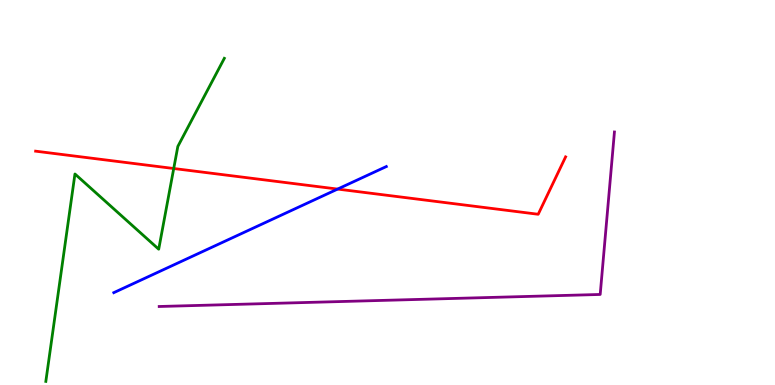[{'lines': ['blue', 'red'], 'intersections': [{'x': 4.36, 'y': 5.09}]}, {'lines': ['green', 'red'], 'intersections': [{'x': 2.24, 'y': 5.62}]}, {'lines': ['purple', 'red'], 'intersections': []}, {'lines': ['blue', 'green'], 'intersections': []}, {'lines': ['blue', 'purple'], 'intersections': []}, {'lines': ['green', 'purple'], 'intersections': []}]